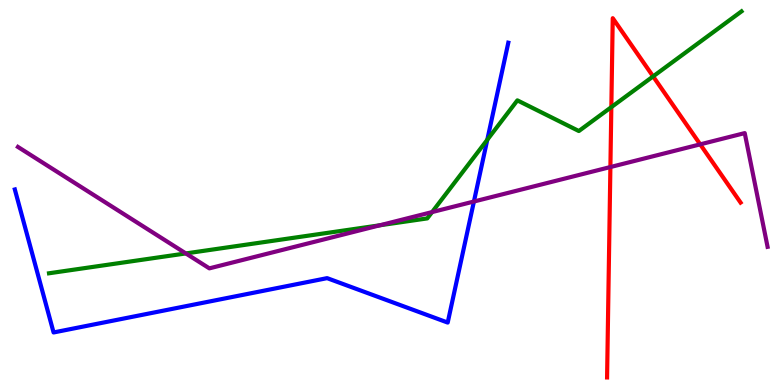[{'lines': ['blue', 'red'], 'intersections': []}, {'lines': ['green', 'red'], 'intersections': [{'x': 7.89, 'y': 7.22}, {'x': 8.43, 'y': 8.02}]}, {'lines': ['purple', 'red'], 'intersections': [{'x': 7.88, 'y': 5.66}, {'x': 9.03, 'y': 6.25}]}, {'lines': ['blue', 'green'], 'intersections': [{'x': 6.29, 'y': 6.37}]}, {'lines': ['blue', 'purple'], 'intersections': [{'x': 6.12, 'y': 4.77}]}, {'lines': ['green', 'purple'], 'intersections': [{'x': 2.4, 'y': 3.42}, {'x': 4.9, 'y': 4.15}, {'x': 5.58, 'y': 4.49}]}]